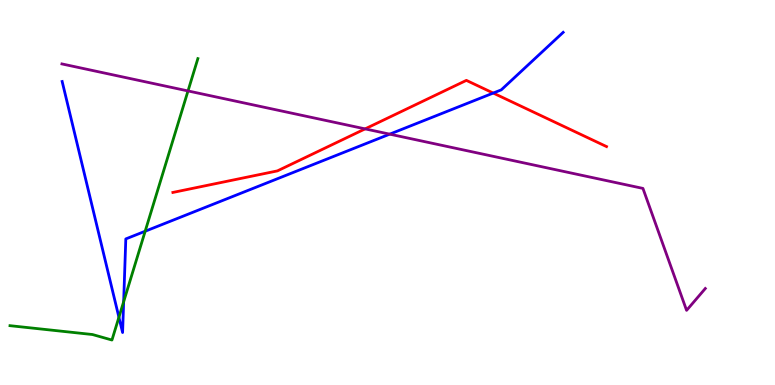[{'lines': ['blue', 'red'], 'intersections': [{'x': 6.36, 'y': 7.58}]}, {'lines': ['green', 'red'], 'intersections': []}, {'lines': ['purple', 'red'], 'intersections': [{'x': 4.71, 'y': 6.65}]}, {'lines': ['blue', 'green'], 'intersections': [{'x': 1.53, 'y': 1.76}, {'x': 1.6, 'y': 2.16}, {'x': 1.87, 'y': 3.99}]}, {'lines': ['blue', 'purple'], 'intersections': [{'x': 5.03, 'y': 6.52}]}, {'lines': ['green', 'purple'], 'intersections': [{'x': 2.43, 'y': 7.64}]}]